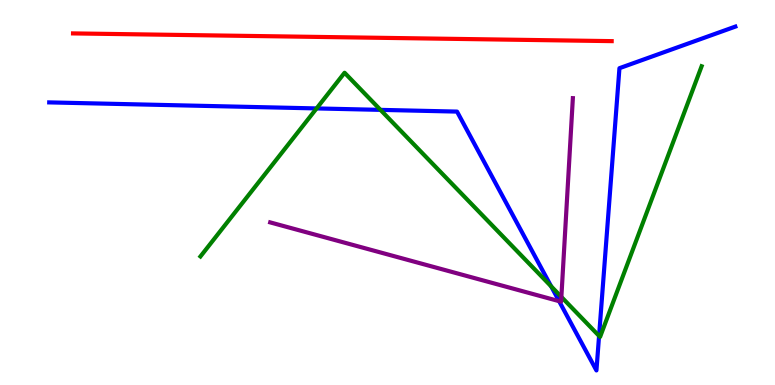[{'lines': ['blue', 'red'], 'intersections': []}, {'lines': ['green', 'red'], 'intersections': []}, {'lines': ['purple', 'red'], 'intersections': []}, {'lines': ['blue', 'green'], 'intersections': [{'x': 4.08, 'y': 7.18}, {'x': 4.91, 'y': 7.15}, {'x': 7.11, 'y': 2.56}, {'x': 7.73, 'y': 1.28}]}, {'lines': ['blue', 'purple'], 'intersections': [{'x': 7.21, 'y': 2.18}]}, {'lines': ['green', 'purple'], 'intersections': [{'x': 7.24, 'y': 2.29}]}]